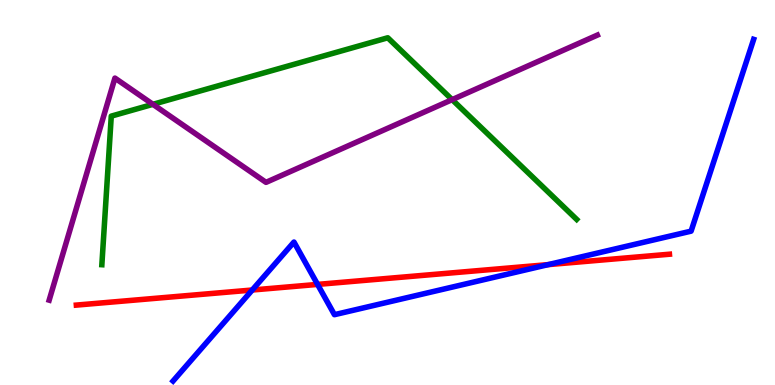[{'lines': ['blue', 'red'], 'intersections': [{'x': 3.25, 'y': 2.47}, {'x': 4.1, 'y': 2.61}, {'x': 7.07, 'y': 3.13}]}, {'lines': ['green', 'red'], 'intersections': []}, {'lines': ['purple', 'red'], 'intersections': []}, {'lines': ['blue', 'green'], 'intersections': []}, {'lines': ['blue', 'purple'], 'intersections': []}, {'lines': ['green', 'purple'], 'intersections': [{'x': 1.97, 'y': 7.29}, {'x': 5.83, 'y': 7.41}]}]